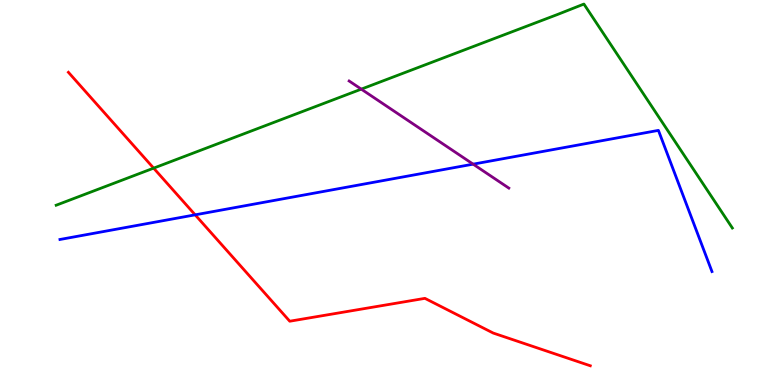[{'lines': ['blue', 'red'], 'intersections': [{'x': 2.52, 'y': 4.42}]}, {'lines': ['green', 'red'], 'intersections': [{'x': 1.98, 'y': 5.63}]}, {'lines': ['purple', 'red'], 'intersections': []}, {'lines': ['blue', 'green'], 'intersections': []}, {'lines': ['blue', 'purple'], 'intersections': [{'x': 6.11, 'y': 5.74}]}, {'lines': ['green', 'purple'], 'intersections': [{'x': 4.66, 'y': 7.68}]}]